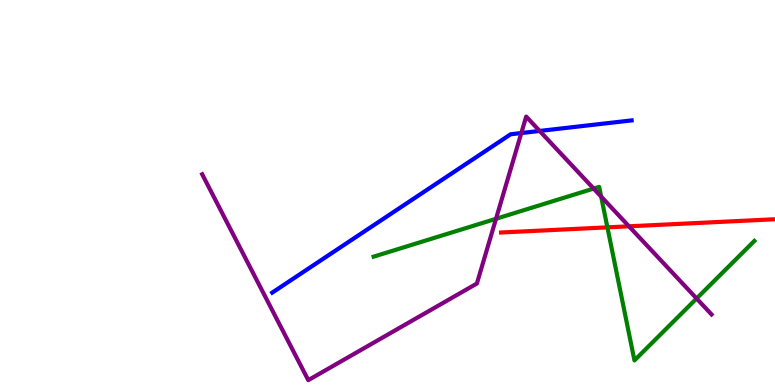[{'lines': ['blue', 'red'], 'intersections': []}, {'lines': ['green', 'red'], 'intersections': [{'x': 7.84, 'y': 4.09}]}, {'lines': ['purple', 'red'], 'intersections': [{'x': 8.12, 'y': 4.12}]}, {'lines': ['blue', 'green'], 'intersections': []}, {'lines': ['blue', 'purple'], 'intersections': [{'x': 6.73, 'y': 6.54}, {'x': 6.96, 'y': 6.6}]}, {'lines': ['green', 'purple'], 'intersections': [{'x': 6.4, 'y': 4.32}, {'x': 7.66, 'y': 5.1}, {'x': 7.76, 'y': 4.89}, {'x': 8.99, 'y': 2.25}]}]